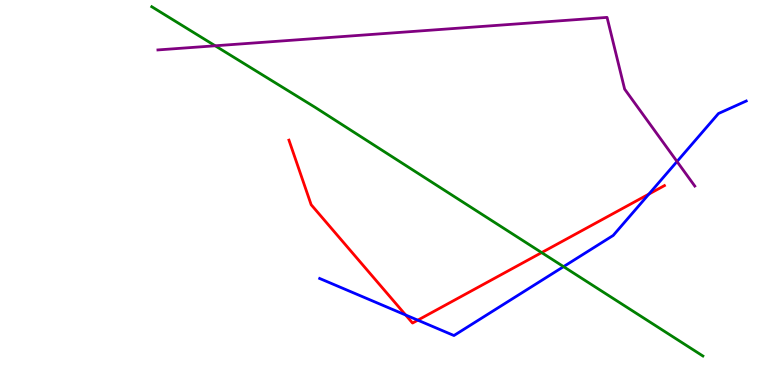[{'lines': ['blue', 'red'], 'intersections': [{'x': 5.23, 'y': 1.82}, {'x': 5.39, 'y': 1.68}, {'x': 8.37, 'y': 4.96}]}, {'lines': ['green', 'red'], 'intersections': [{'x': 6.99, 'y': 3.44}]}, {'lines': ['purple', 'red'], 'intersections': []}, {'lines': ['blue', 'green'], 'intersections': [{'x': 7.27, 'y': 3.07}]}, {'lines': ['blue', 'purple'], 'intersections': [{'x': 8.74, 'y': 5.8}]}, {'lines': ['green', 'purple'], 'intersections': [{'x': 2.78, 'y': 8.81}]}]